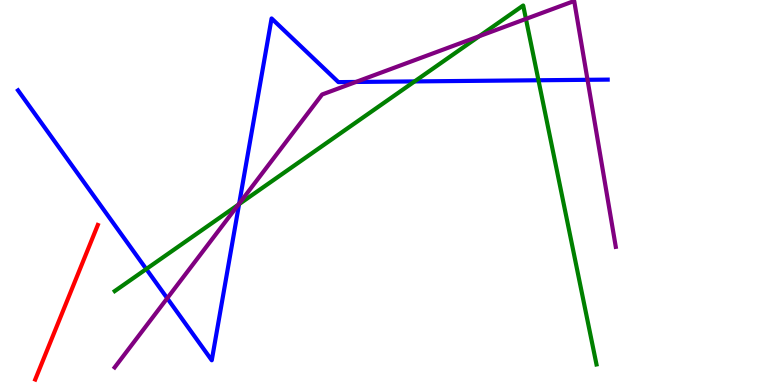[{'lines': ['blue', 'red'], 'intersections': []}, {'lines': ['green', 'red'], 'intersections': []}, {'lines': ['purple', 'red'], 'intersections': []}, {'lines': ['blue', 'green'], 'intersections': [{'x': 1.89, 'y': 3.01}, {'x': 3.09, 'y': 4.7}, {'x': 5.35, 'y': 7.89}, {'x': 6.95, 'y': 7.92}]}, {'lines': ['blue', 'purple'], 'intersections': [{'x': 2.16, 'y': 2.25}, {'x': 3.09, 'y': 4.71}, {'x': 4.59, 'y': 7.87}, {'x': 7.58, 'y': 7.93}]}, {'lines': ['green', 'purple'], 'intersections': [{'x': 3.08, 'y': 4.69}, {'x': 6.18, 'y': 9.06}, {'x': 6.79, 'y': 9.51}]}]